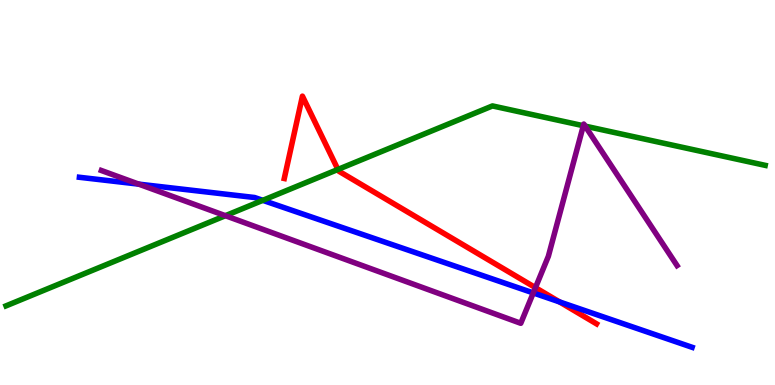[{'lines': ['blue', 'red'], 'intersections': [{'x': 7.22, 'y': 2.16}]}, {'lines': ['green', 'red'], 'intersections': [{'x': 4.36, 'y': 5.6}]}, {'lines': ['purple', 'red'], 'intersections': [{'x': 6.91, 'y': 2.53}]}, {'lines': ['blue', 'green'], 'intersections': [{'x': 3.39, 'y': 4.8}]}, {'lines': ['blue', 'purple'], 'intersections': [{'x': 1.79, 'y': 5.22}, {'x': 6.88, 'y': 2.39}]}, {'lines': ['green', 'purple'], 'intersections': [{'x': 2.91, 'y': 4.4}, {'x': 7.53, 'y': 6.73}, {'x': 7.55, 'y': 6.72}]}]